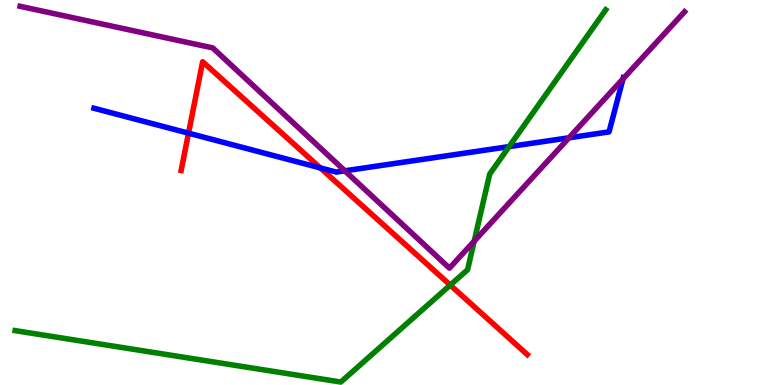[{'lines': ['blue', 'red'], 'intersections': [{'x': 2.43, 'y': 6.54}, {'x': 4.13, 'y': 5.64}]}, {'lines': ['green', 'red'], 'intersections': [{'x': 5.81, 'y': 2.59}]}, {'lines': ['purple', 'red'], 'intersections': []}, {'lines': ['blue', 'green'], 'intersections': [{'x': 6.57, 'y': 6.19}]}, {'lines': ['blue', 'purple'], 'intersections': [{'x': 4.45, 'y': 5.56}, {'x': 7.34, 'y': 6.42}, {'x': 8.04, 'y': 7.95}]}, {'lines': ['green', 'purple'], 'intersections': [{'x': 6.12, 'y': 3.74}]}]